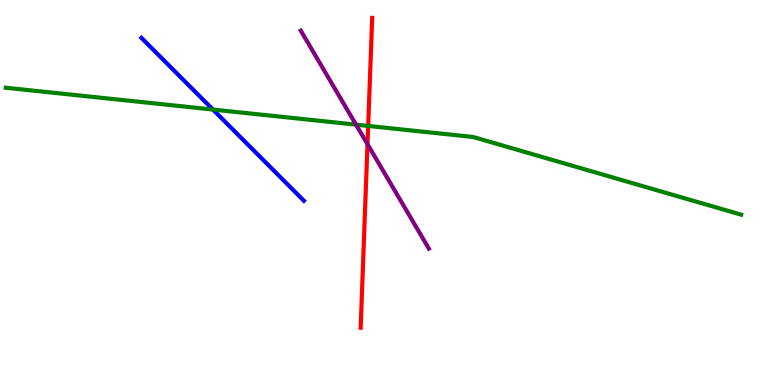[{'lines': ['blue', 'red'], 'intersections': []}, {'lines': ['green', 'red'], 'intersections': [{'x': 4.75, 'y': 6.73}]}, {'lines': ['purple', 'red'], 'intersections': [{'x': 4.74, 'y': 6.25}]}, {'lines': ['blue', 'green'], 'intersections': [{'x': 2.75, 'y': 7.15}]}, {'lines': ['blue', 'purple'], 'intersections': []}, {'lines': ['green', 'purple'], 'intersections': [{'x': 4.59, 'y': 6.76}]}]